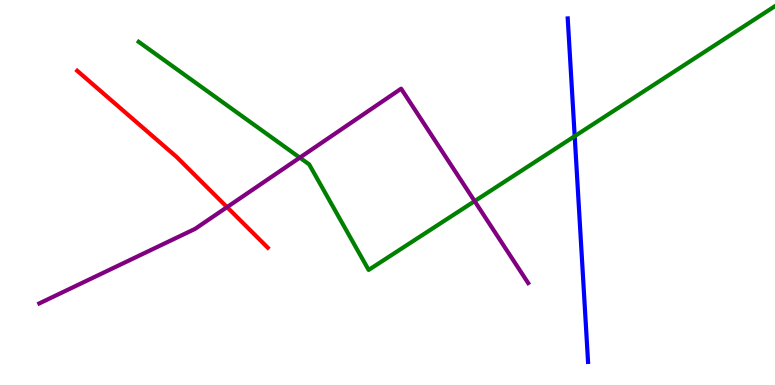[{'lines': ['blue', 'red'], 'intersections': []}, {'lines': ['green', 'red'], 'intersections': []}, {'lines': ['purple', 'red'], 'intersections': [{'x': 2.93, 'y': 4.62}]}, {'lines': ['blue', 'green'], 'intersections': [{'x': 7.42, 'y': 6.46}]}, {'lines': ['blue', 'purple'], 'intersections': []}, {'lines': ['green', 'purple'], 'intersections': [{'x': 3.87, 'y': 5.91}, {'x': 6.12, 'y': 4.78}]}]